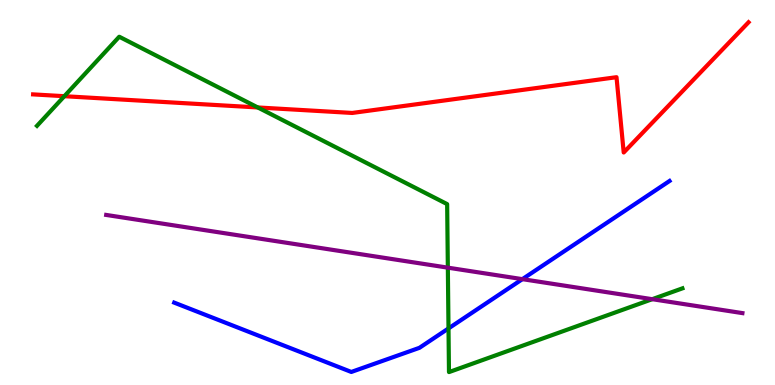[{'lines': ['blue', 'red'], 'intersections': []}, {'lines': ['green', 'red'], 'intersections': [{'x': 0.83, 'y': 7.5}, {'x': 3.33, 'y': 7.21}]}, {'lines': ['purple', 'red'], 'intersections': []}, {'lines': ['blue', 'green'], 'intersections': [{'x': 5.79, 'y': 1.47}]}, {'lines': ['blue', 'purple'], 'intersections': [{'x': 6.74, 'y': 2.75}]}, {'lines': ['green', 'purple'], 'intersections': [{'x': 5.78, 'y': 3.05}, {'x': 8.42, 'y': 2.23}]}]